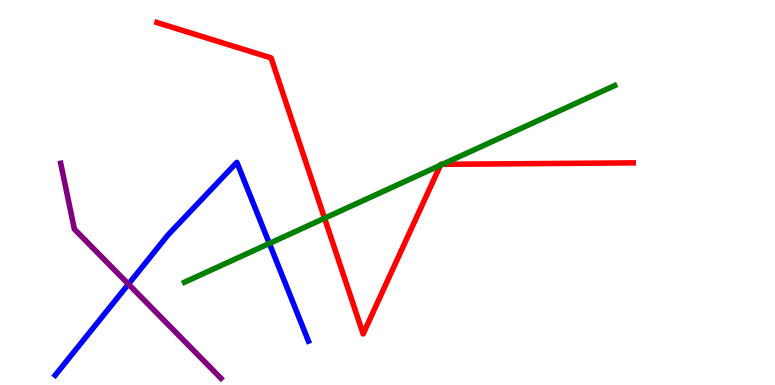[{'lines': ['blue', 'red'], 'intersections': []}, {'lines': ['green', 'red'], 'intersections': [{'x': 4.19, 'y': 4.33}, {'x': 5.68, 'y': 5.71}, {'x': 5.71, 'y': 5.73}]}, {'lines': ['purple', 'red'], 'intersections': []}, {'lines': ['blue', 'green'], 'intersections': [{'x': 3.48, 'y': 3.68}]}, {'lines': ['blue', 'purple'], 'intersections': [{'x': 1.66, 'y': 2.62}]}, {'lines': ['green', 'purple'], 'intersections': []}]